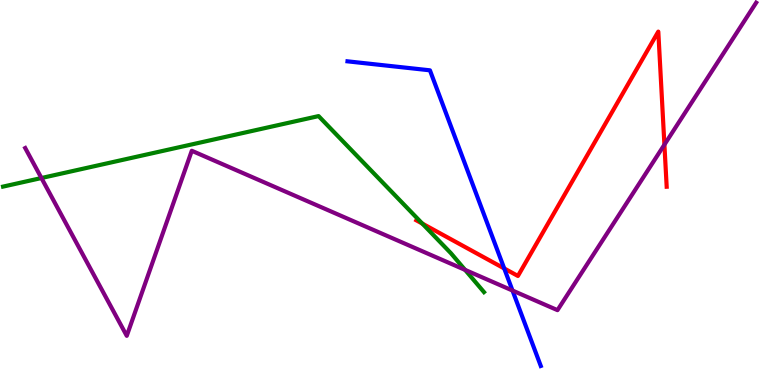[{'lines': ['blue', 'red'], 'intersections': [{'x': 6.51, 'y': 3.03}]}, {'lines': ['green', 'red'], 'intersections': [{'x': 5.45, 'y': 4.19}]}, {'lines': ['purple', 'red'], 'intersections': [{'x': 8.57, 'y': 6.24}]}, {'lines': ['blue', 'green'], 'intersections': []}, {'lines': ['blue', 'purple'], 'intersections': [{'x': 6.61, 'y': 2.45}]}, {'lines': ['green', 'purple'], 'intersections': [{'x': 0.535, 'y': 5.38}, {'x': 6.0, 'y': 2.99}]}]